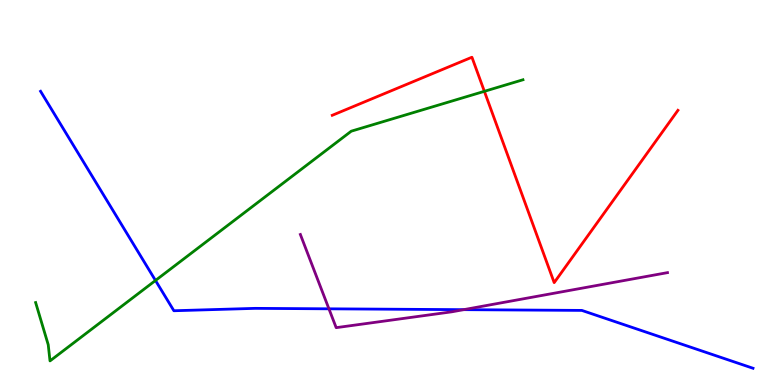[{'lines': ['blue', 'red'], 'intersections': []}, {'lines': ['green', 'red'], 'intersections': [{'x': 6.25, 'y': 7.63}]}, {'lines': ['purple', 'red'], 'intersections': []}, {'lines': ['blue', 'green'], 'intersections': [{'x': 2.01, 'y': 2.72}]}, {'lines': ['blue', 'purple'], 'intersections': [{'x': 4.24, 'y': 1.98}, {'x': 5.98, 'y': 1.96}]}, {'lines': ['green', 'purple'], 'intersections': []}]